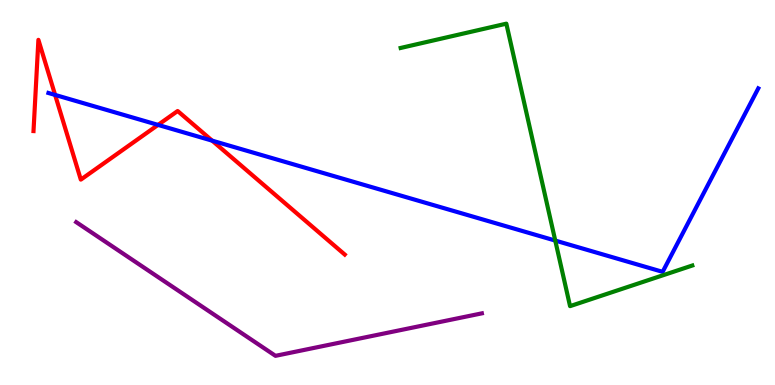[{'lines': ['blue', 'red'], 'intersections': [{'x': 0.711, 'y': 7.53}, {'x': 2.04, 'y': 6.76}, {'x': 2.74, 'y': 6.35}]}, {'lines': ['green', 'red'], 'intersections': []}, {'lines': ['purple', 'red'], 'intersections': []}, {'lines': ['blue', 'green'], 'intersections': [{'x': 7.16, 'y': 3.75}]}, {'lines': ['blue', 'purple'], 'intersections': []}, {'lines': ['green', 'purple'], 'intersections': []}]